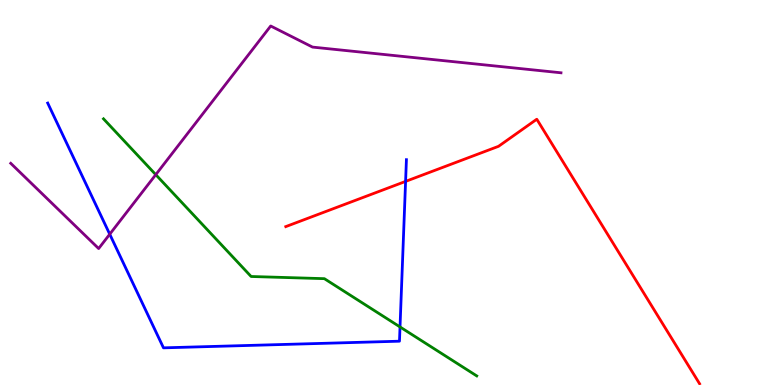[{'lines': ['blue', 'red'], 'intersections': [{'x': 5.23, 'y': 5.29}]}, {'lines': ['green', 'red'], 'intersections': []}, {'lines': ['purple', 'red'], 'intersections': []}, {'lines': ['blue', 'green'], 'intersections': [{'x': 5.16, 'y': 1.51}]}, {'lines': ['blue', 'purple'], 'intersections': [{'x': 1.42, 'y': 3.92}]}, {'lines': ['green', 'purple'], 'intersections': [{'x': 2.01, 'y': 5.46}]}]